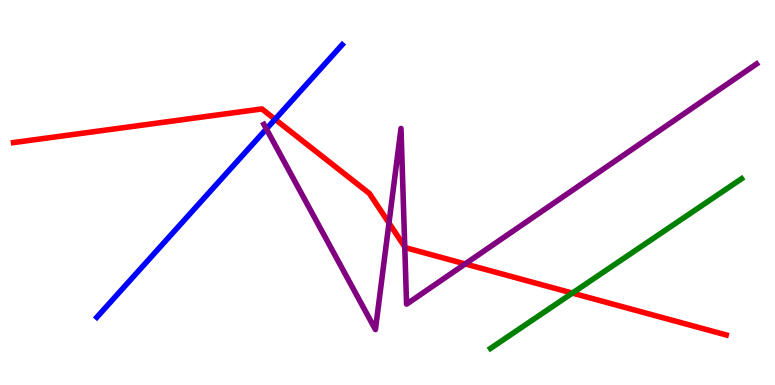[{'lines': ['blue', 'red'], 'intersections': [{'x': 3.55, 'y': 6.9}]}, {'lines': ['green', 'red'], 'intersections': [{'x': 7.39, 'y': 2.39}]}, {'lines': ['purple', 'red'], 'intersections': [{'x': 5.02, 'y': 4.21}, {'x': 5.22, 'y': 3.59}, {'x': 6.0, 'y': 3.14}]}, {'lines': ['blue', 'green'], 'intersections': []}, {'lines': ['blue', 'purple'], 'intersections': [{'x': 3.44, 'y': 6.65}]}, {'lines': ['green', 'purple'], 'intersections': []}]